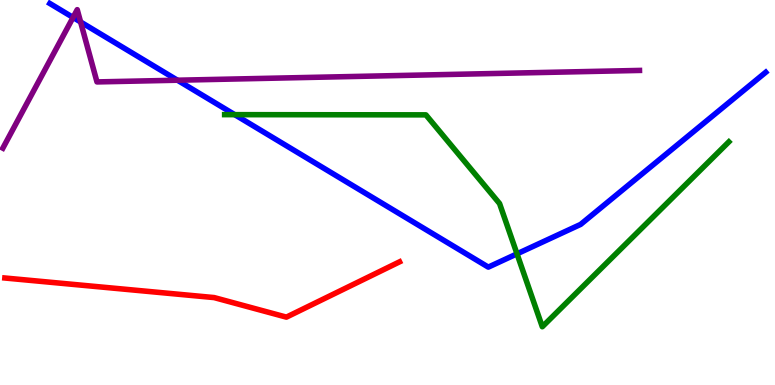[{'lines': ['blue', 'red'], 'intersections': []}, {'lines': ['green', 'red'], 'intersections': []}, {'lines': ['purple', 'red'], 'intersections': []}, {'lines': ['blue', 'green'], 'intersections': [{'x': 3.03, 'y': 7.02}, {'x': 6.67, 'y': 3.41}]}, {'lines': ['blue', 'purple'], 'intersections': [{'x': 0.943, 'y': 9.55}, {'x': 1.04, 'y': 9.43}, {'x': 2.29, 'y': 7.92}]}, {'lines': ['green', 'purple'], 'intersections': []}]